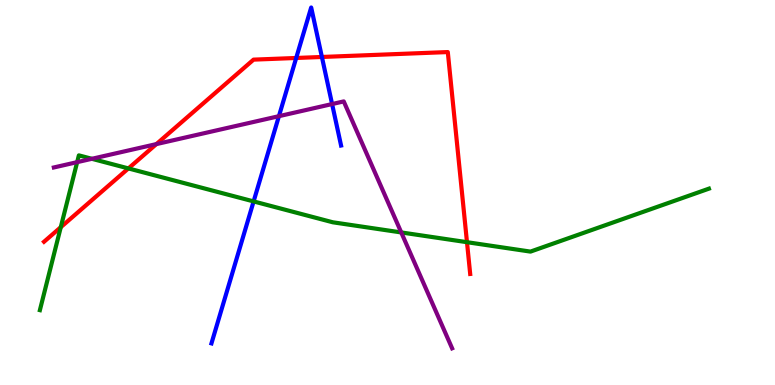[{'lines': ['blue', 'red'], 'intersections': [{'x': 3.82, 'y': 8.49}, {'x': 4.15, 'y': 8.52}]}, {'lines': ['green', 'red'], 'intersections': [{'x': 0.784, 'y': 4.1}, {'x': 1.66, 'y': 5.63}, {'x': 6.03, 'y': 3.71}]}, {'lines': ['purple', 'red'], 'intersections': [{'x': 2.02, 'y': 6.26}]}, {'lines': ['blue', 'green'], 'intersections': [{'x': 3.27, 'y': 4.77}]}, {'lines': ['blue', 'purple'], 'intersections': [{'x': 3.6, 'y': 6.98}, {'x': 4.29, 'y': 7.3}]}, {'lines': ['green', 'purple'], 'intersections': [{'x': 0.996, 'y': 5.79}, {'x': 1.19, 'y': 5.88}, {'x': 5.18, 'y': 3.96}]}]